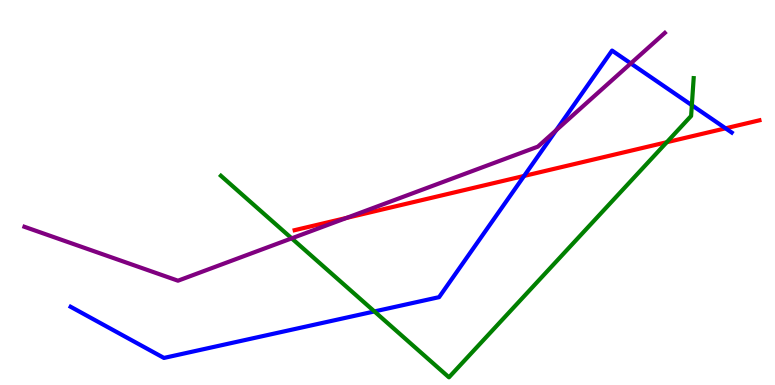[{'lines': ['blue', 'red'], 'intersections': [{'x': 6.76, 'y': 5.43}, {'x': 9.36, 'y': 6.67}]}, {'lines': ['green', 'red'], 'intersections': [{'x': 8.6, 'y': 6.31}]}, {'lines': ['purple', 'red'], 'intersections': [{'x': 4.47, 'y': 4.34}]}, {'lines': ['blue', 'green'], 'intersections': [{'x': 4.83, 'y': 1.91}, {'x': 8.93, 'y': 7.27}]}, {'lines': ['blue', 'purple'], 'intersections': [{'x': 7.18, 'y': 6.62}, {'x': 8.14, 'y': 8.35}]}, {'lines': ['green', 'purple'], 'intersections': [{'x': 3.76, 'y': 3.81}]}]